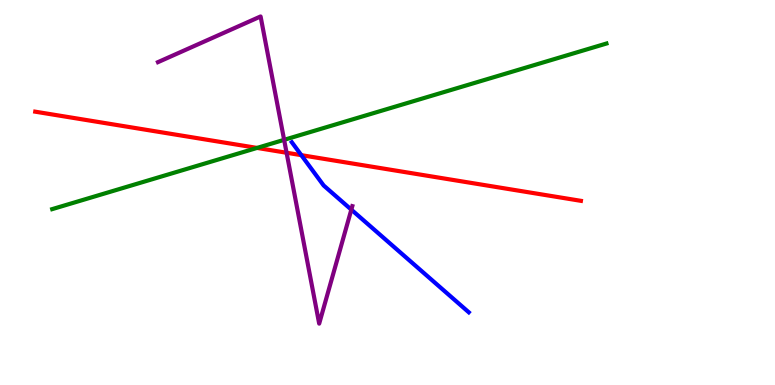[{'lines': ['blue', 'red'], 'intersections': [{'x': 3.89, 'y': 5.97}]}, {'lines': ['green', 'red'], 'intersections': [{'x': 3.32, 'y': 6.16}]}, {'lines': ['purple', 'red'], 'intersections': [{'x': 3.7, 'y': 6.03}]}, {'lines': ['blue', 'green'], 'intersections': []}, {'lines': ['blue', 'purple'], 'intersections': [{'x': 4.53, 'y': 4.55}]}, {'lines': ['green', 'purple'], 'intersections': [{'x': 3.67, 'y': 6.37}]}]